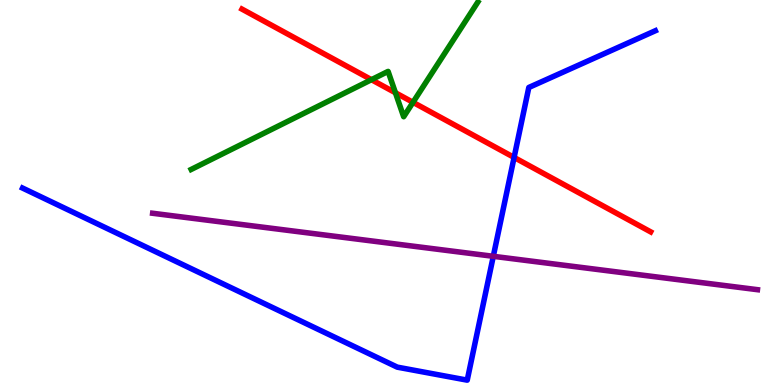[{'lines': ['blue', 'red'], 'intersections': [{'x': 6.63, 'y': 5.91}]}, {'lines': ['green', 'red'], 'intersections': [{'x': 4.79, 'y': 7.93}, {'x': 5.1, 'y': 7.59}, {'x': 5.33, 'y': 7.34}]}, {'lines': ['purple', 'red'], 'intersections': []}, {'lines': ['blue', 'green'], 'intersections': []}, {'lines': ['blue', 'purple'], 'intersections': [{'x': 6.37, 'y': 3.34}]}, {'lines': ['green', 'purple'], 'intersections': []}]